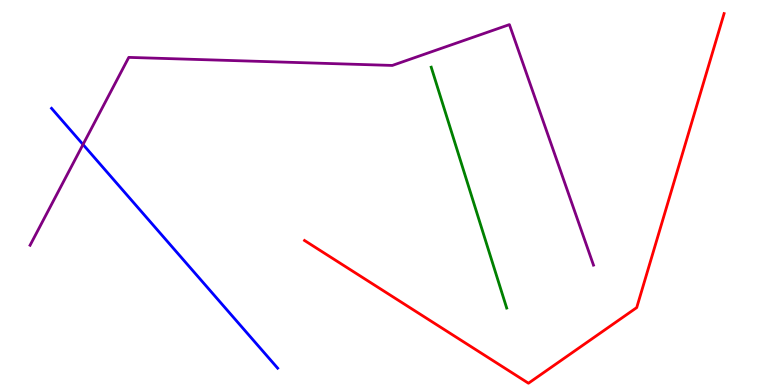[{'lines': ['blue', 'red'], 'intersections': []}, {'lines': ['green', 'red'], 'intersections': []}, {'lines': ['purple', 'red'], 'intersections': []}, {'lines': ['blue', 'green'], 'intersections': []}, {'lines': ['blue', 'purple'], 'intersections': [{'x': 1.07, 'y': 6.25}]}, {'lines': ['green', 'purple'], 'intersections': []}]